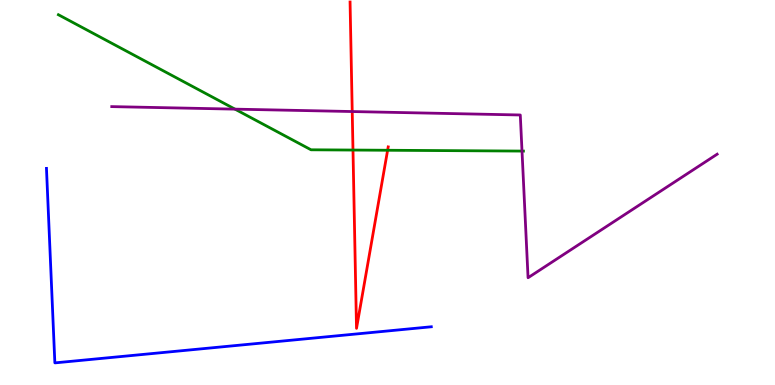[{'lines': ['blue', 'red'], 'intersections': []}, {'lines': ['green', 'red'], 'intersections': [{'x': 4.55, 'y': 6.1}, {'x': 5.0, 'y': 6.1}]}, {'lines': ['purple', 'red'], 'intersections': [{'x': 4.54, 'y': 7.1}]}, {'lines': ['blue', 'green'], 'intersections': []}, {'lines': ['blue', 'purple'], 'intersections': []}, {'lines': ['green', 'purple'], 'intersections': [{'x': 3.03, 'y': 7.17}, {'x': 6.74, 'y': 6.08}]}]